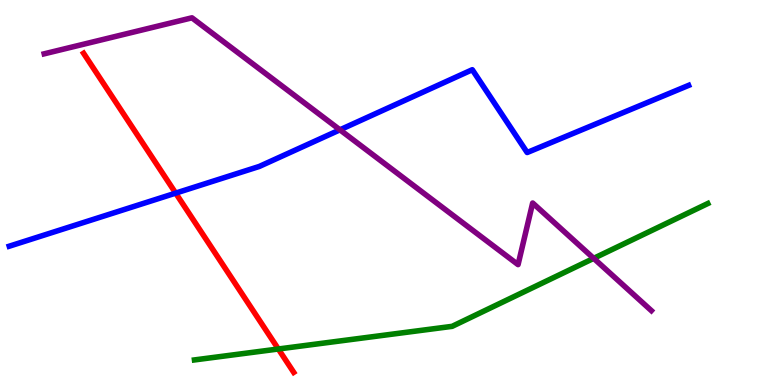[{'lines': ['blue', 'red'], 'intersections': [{'x': 2.27, 'y': 4.98}]}, {'lines': ['green', 'red'], 'intersections': [{'x': 3.59, 'y': 0.935}]}, {'lines': ['purple', 'red'], 'intersections': []}, {'lines': ['blue', 'green'], 'intersections': []}, {'lines': ['blue', 'purple'], 'intersections': [{'x': 4.39, 'y': 6.63}]}, {'lines': ['green', 'purple'], 'intersections': [{'x': 7.66, 'y': 3.29}]}]